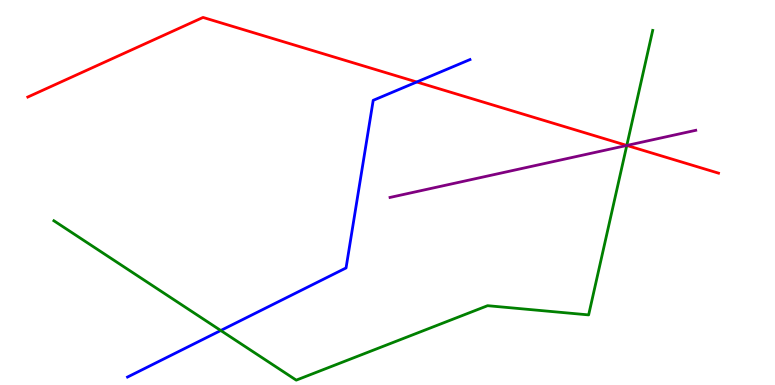[{'lines': ['blue', 'red'], 'intersections': [{'x': 5.38, 'y': 7.87}]}, {'lines': ['green', 'red'], 'intersections': [{'x': 8.09, 'y': 6.22}]}, {'lines': ['purple', 'red'], 'intersections': [{'x': 8.09, 'y': 6.22}]}, {'lines': ['blue', 'green'], 'intersections': [{'x': 2.85, 'y': 1.42}]}, {'lines': ['blue', 'purple'], 'intersections': []}, {'lines': ['green', 'purple'], 'intersections': [{'x': 8.09, 'y': 6.22}]}]